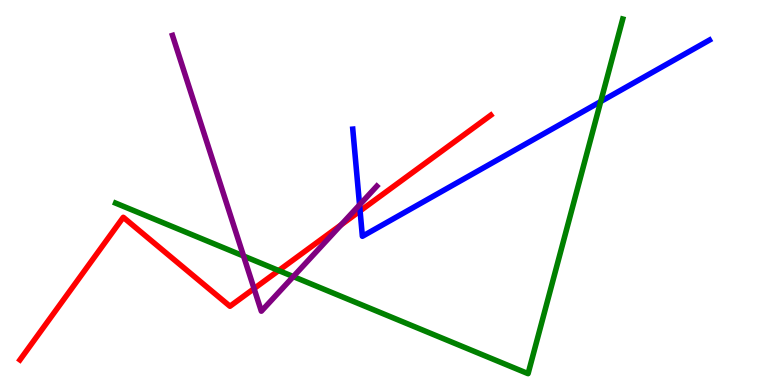[{'lines': ['blue', 'red'], 'intersections': [{'x': 4.65, 'y': 4.52}]}, {'lines': ['green', 'red'], 'intersections': [{'x': 3.6, 'y': 2.97}]}, {'lines': ['purple', 'red'], 'intersections': [{'x': 3.28, 'y': 2.5}, {'x': 4.4, 'y': 4.16}]}, {'lines': ['blue', 'green'], 'intersections': [{'x': 7.75, 'y': 7.36}]}, {'lines': ['blue', 'purple'], 'intersections': [{'x': 4.64, 'y': 4.68}]}, {'lines': ['green', 'purple'], 'intersections': [{'x': 3.14, 'y': 3.35}, {'x': 3.78, 'y': 2.82}]}]